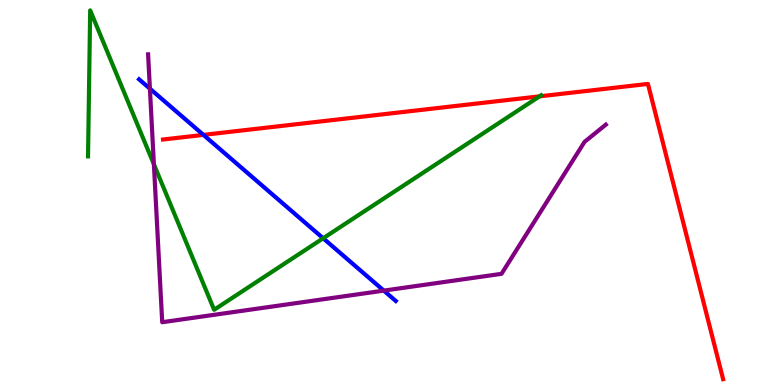[{'lines': ['blue', 'red'], 'intersections': [{'x': 2.62, 'y': 6.5}]}, {'lines': ['green', 'red'], 'intersections': [{'x': 6.96, 'y': 7.5}]}, {'lines': ['purple', 'red'], 'intersections': []}, {'lines': ['blue', 'green'], 'intersections': [{'x': 4.17, 'y': 3.81}]}, {'lines': ['blue', 'purple'], 'intersections': [{'x': 1.93, 'y': 7.7}, {'x': 4.95, 'y': 2.45}]}, {'lines': ['green', 'purple'], 'intersections': [{'x': 1.99, 'y': 5.73}]}]